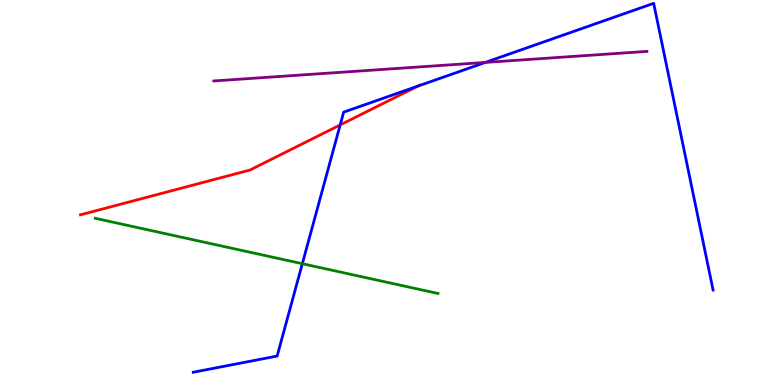[{'lines': ['blue', 'red'], 'intersections': [{'x': 4.39, 'y': 6.76}, {'x': 5.39, 'y': 7.76}]}, {'lines': ['green', 'red'], 'intersections': []}, {'lines': ['purple', 'red'], 'intersections': []}, {'lines': ['blue', 'green'], 'intersections': [{'x': 3.9, 'y': 3.15}]}, {'lines': ['blue', 'purple'], 'intersections': [{'x': 6.26, 'y': 8.38}]}, {'lines': ['green', 'purple'], 'intersections': []}]